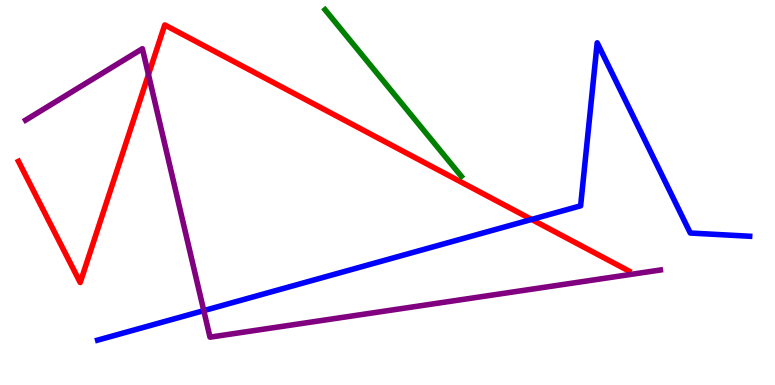[{'lines': ['blue', 'red'], 'intersections': [{'x': 6.86, 'y': 4.3}]}, {'lines': ['green', 'red'], 'intersections': []}, {'lines': ['purple', 'red'], 'intersections': [{'x': 1.92, 'y': 8.06}]}, {'lines': ['blue', 'green'], 'intersections': []}, {'lines': ['blue', 'purple'], 'intersections': [{'x': 2.63, 'y': 1.93}]}, {'lines': ['green', 'purple'], 'intersections': []}]